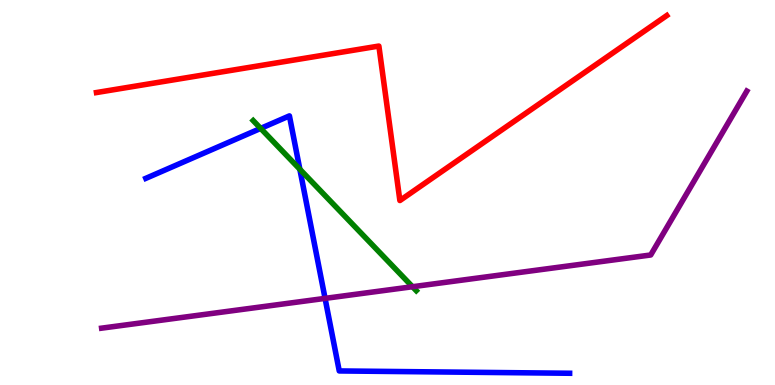[{'lines': ['blue', 'red'], 'intersections': []}, {'lines': ['green', 'red'], 'intersections': []}, {'lines': ['purple', 'red'], 'intersections': []}, {'lines': ['blue', 'green'], 'intersections': [{'x': 3.36, 'y': 6.67}, {'x': 3.87, 'y': 5.6}]}, {'lines': ['blue', 'purple'], 'intersections': [{'x': 4.19, 'y': 2.25}]}, {'lines': ['green', 'purple'], 'intersections': [{'x': 5.32, 'y': 2.55}]}]